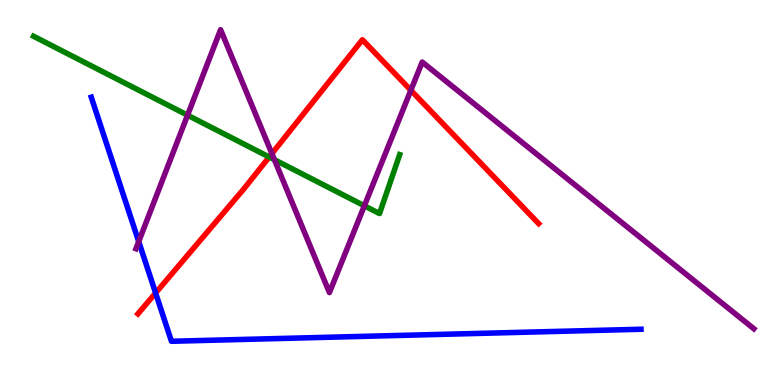[{'lines': ['blue', 'red'], 'intersections': [{'x': 2.01, 'y': 2.39}]}, {'lines': ['green', 'red'], 'intersections': [{'x': 3.47, 'y': 5.92}]}, {'lines': ['purple', 'red'], 'intersections': [{'x': 3.51, 'y': 6.01}, {'x': 5.3, 'y': 7.66}]}, {'lines': ['blue', 'green'], 'intersections': []}, {'lines': ['blue', 'purple'], 'intersections': [{'x': 1.79, 'y': 3.73}]}, {'lines': ['green', 'purple'], 'intersections': [{'x': 2.42, 'y': 7.01}, {'x': 3.54, 'y': 5.85}, {'x': 4.7, 'y': 4.65}]}]